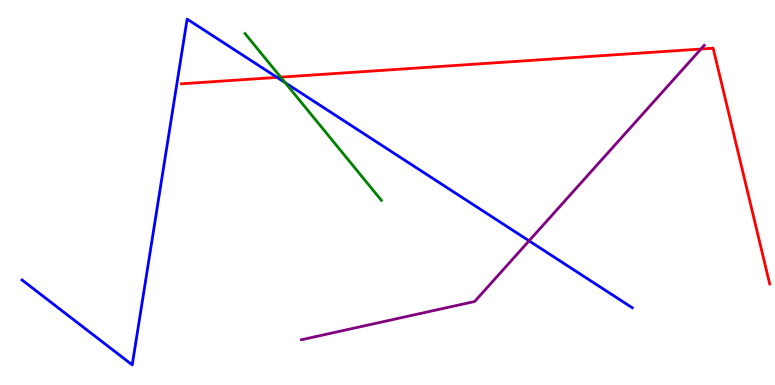[{'lines': ['blue', 'red'], 'intersections': [{'x': 3.57, 'y': 7.99}]}, {'lines': ['green', 'red'], 'intersections': [{'x': 3.62, 'y': 8.0}]}, {'lines': ['purple', 'red'], 'intersections': [{'x': 9.04, 'y': 8.73}]}, {'lines': ['blue', 'green'], 'intersections': [{'x': 3.68, 'y': 7.85}]}, {'lines': ['blue', 'purple'], 'intersections': [{'x': 6.83, 'y': 3.74}]}, {'lines': ['green', 'purple'], 'intersections': []}]